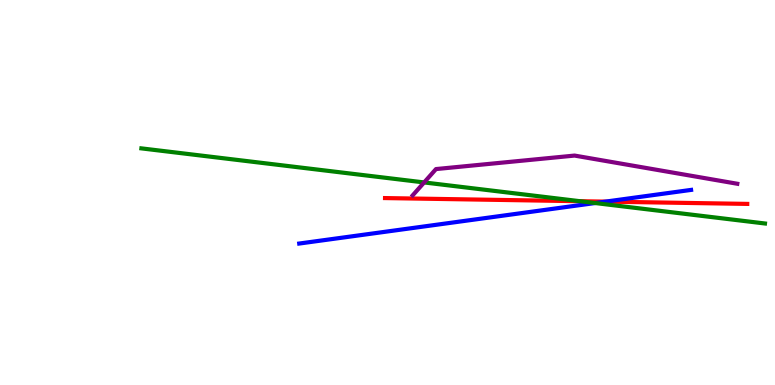[{'lines': ['blue', 'red'], 'intersections': [{'x': 7.81, 'y': 4.76}]}, {'lines': ['green', 'red'], 'intersections': [{'x': 7.48, 'y': 4.77}]}, {'lines': ['purple', 'red'], 'intersections': []}, {'lines': ['blue', 'green'], 'intersections': [{'x': 7.68, 'y': 4.73}]}, {'lines': ['blue', 'purple'], 'intersections': []}, {'lines': ['green', 'purple'], 'intersections': [{'x': 5.47, 'y': 5.26}]}]